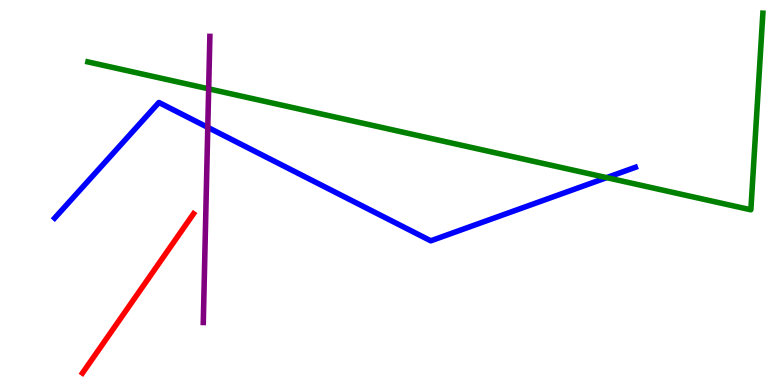[{'lines': ['blue', 'red'], 'intersections': []}, {'lines': ['green', 'red'], 'intersections': []}, {'lines': ['purple', 'red'], 'intersections': []}, {'lines': ['blue', 'green'], 'intersections': [{'x': 7.83, 'y': 5.39}]}, {'lines': ['blue', 'purple'], 'intersections': [{'x': 2.68, 'y': 6.69}]}, {'lines': ['green', 'purple'], 'intersections': [{'x': 2.69, 'y': 7.69}]}]